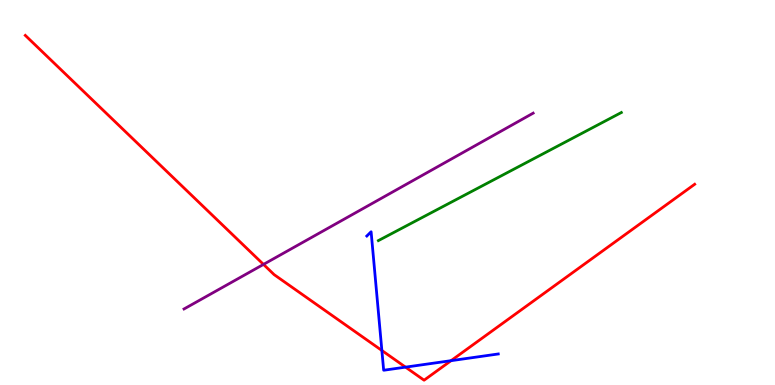[{'lines': ['blue', 'red'], 'intersections': [{'x': 4.93, 'y': 0.897}, {'x': 5.23, 'y': 0.464}, {'x': 5.82, 'y': 0.632}]}, {'lines': ['green', 'red'], 'intersections': []}, {'lines': ['purple', 'red'], 'intersections': [{'x': 3.4, 'y': 3.13}]}, {'lines': ['blue', 'green'], 'intersections': []}, {'lines': ['blue', 'purple'], 'intersections': []}, {'lines': ['green', 'purple'], 'intersections': []}]